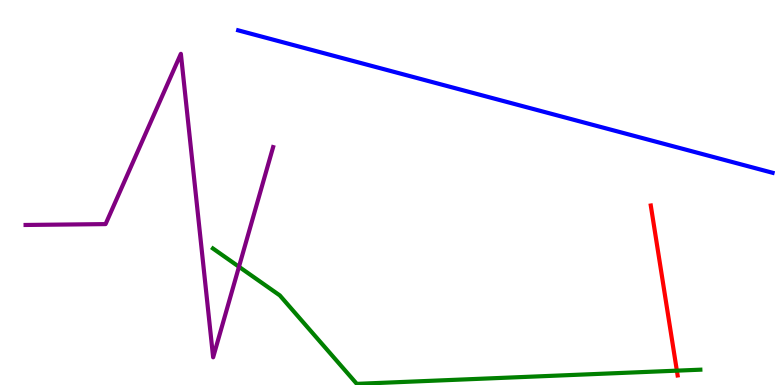[{'lines': ['blue', 'red'], 'intersections': []}, {'lines': ['green', 'red'], 'intersections': [{'x': 8.73, 'y': 0.373}]}, {'lines': ['purple', 'red'], 'intersections': []}, {'lines': ['blue', 'green'], 'intersections': []}, {'lines': ['blue', 'purple'], 'intersections': []}, {'lines': ['green', 'purple'], 'intersections': [{'x': 3.08, 'y': 3.07}]}]